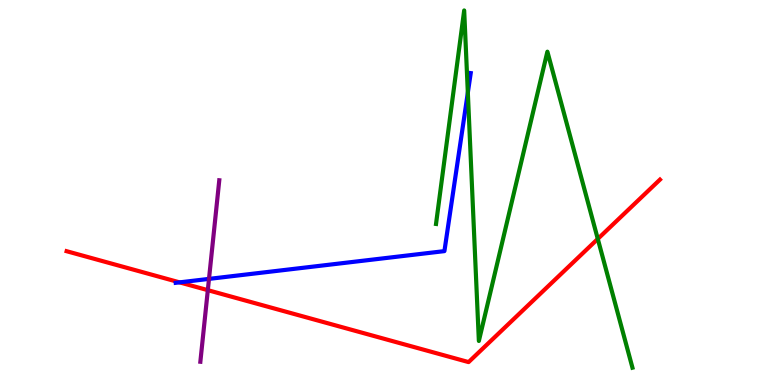[{'lines': ['blue', 'red'], 'intersections': [{'x': 2.32, 'y': 2.67}]}, {'lines': ['green', 'red'], 'intersections': [{'x': 7.71, 'y': 3.79}]}, {'lines': ['purple', 'red'], 'intersections': [{'x': 2.68, 'y': 2.46}]}, {'lines': ['blue', 'green'], 'intersections': [{'x': 6.04, 'y': 7.59}]}, {'lines': ['blue', 'purple'], 'intersections': [{'x': 2.7, 'y': 2.76}]}, {'lines': ['green', 'purple'], 'intersections': []}]